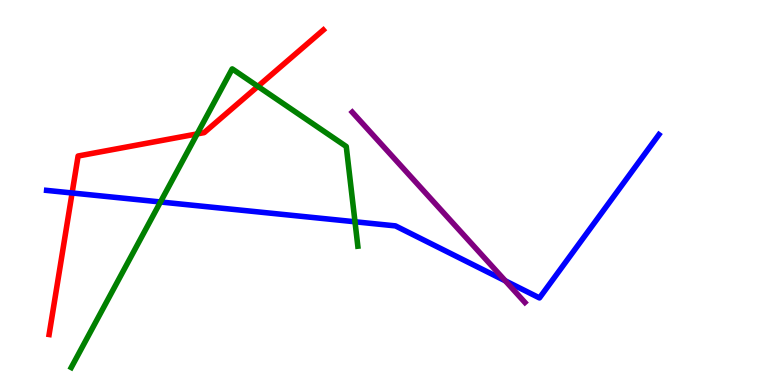[{'lines': ['blue', 'red'], 'intersections': [{'x': 0.93, 'y': 4.99}]}, {'lines': ['green', 'red'], 'intersections': [{'x': 2.54, 'y': 6.52}, {'x': 3.33, 'y': 7.76}]}, {'lines': ['purple', 'red'], 'intersections': []}, {'lines': ['blue', 'green'], 'intersections': [{'x': 2.07, 'y': 4.75}, {'x': 4.58, 'y': 4.24}]}, {'lines': ['blue', 'purple'], 'intersections': [{'x': 6.52, 'y': 2.71}]}, {'lines': ['green', 'purple'], 'intersections': []}]